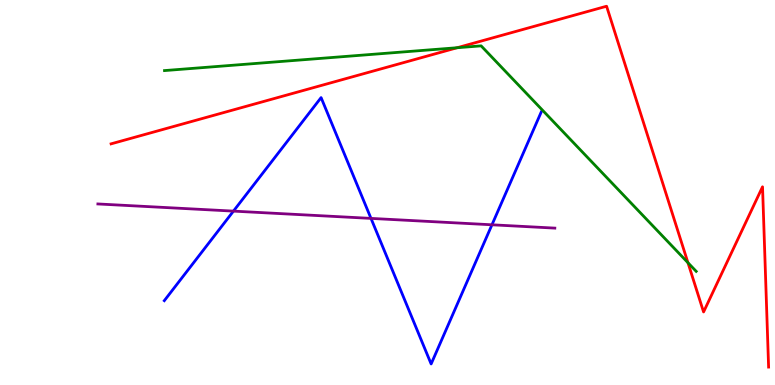[{'lines': ['blue', 'red'], 'intersections': []}, {'lines': ['green', 'red'], 'intersections': [{'x': 5.9, 'y': 8.76}, {'x': 8.88, 'y': 3.18}]}, {'lines': ['purple', 'red'], 'intersections': []}, {'lines': ['blue', 'green'], 'intersections': []}, {'lines': ['blue', 'purple'], 'intersections': [{'x': 3.01, 'y': 4.52}, {'x': 4.79, 'y': 4.33}, {'x': 6.35, 'y': 4.16}]}, {'lines': ['green', 'purple'], 'intersections': []}]